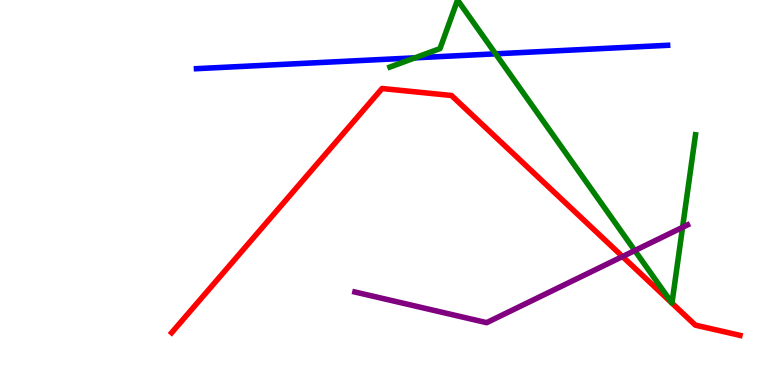[{'lines': ['blue', 'red'], 'intersections': []}, {'lines': ['green', 'red'], 'intersections': []}, {'lines': ['purple', 'red'], 'intersections': [{'x': 8.03, 'y': 3.34}]}, {'lines': ['blue', 'green'], 'intersections': [{'x': 5.35, 'y': 8.5}, {'x': 6.39, 'y': 8.6}]}, {'lines': ['blue', 'purple'], 'intersections': []}, {'lines': ['green', 'purple'], 'intersections': [{'x': 8.19, 'y': 3.49}, {'x': 8.81, 'y': 4.1}]}]